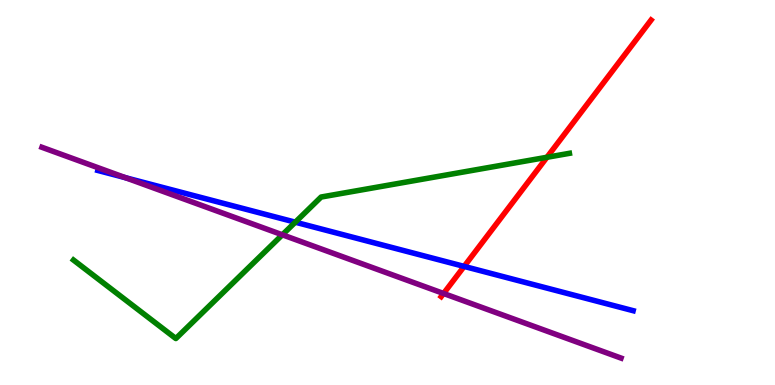[{'lines': ['blue', 'red'], 'intersections': [{'x': 5.99, 'y': 3.08}]}, {'lines': ['green', 'red'], 'intersections': [{'x': 7.06, 'y': 5.91}]}, {'lines': ['purple', 'red'], 'intersections': [{'x': 5.72, 'y': 2.38}]}, {'lines': ['blue', 'green'], 'intersections': [{'x': 3.81, 'y': 4.23}]}, {'lines': ['blue', 'purple'], 'intersections': [{'x': 1.62, 'y': 5.38}]}, {'lines': ['green', 'purple'], 'intersections': [{'x': 3.64, 'y': 3.9}]}]